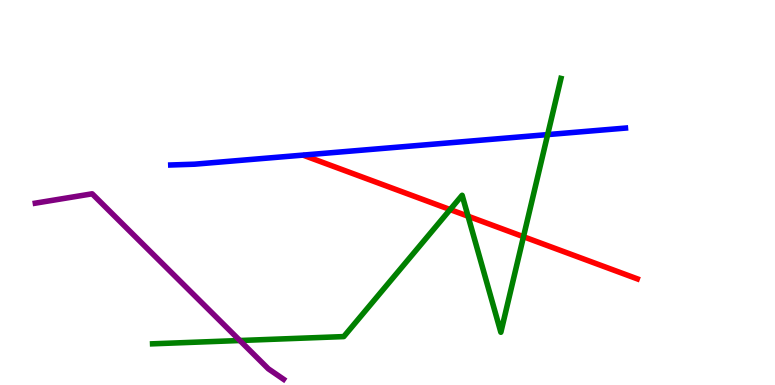[{'lines': ['blue', 'red'], 'intersections': []}, {'lines': ['green', 'red'], 'intersections': [{'x': 5.81, 'y': 4.56}, {'x': 6.04, 'y': 4.38}, {'x': 6.75, 'y': 3.85}]}, {'lines': ['purple', 'red'], 'intersections': []}, {'lines': ['blue', 'green'], 'intersections': [{'x': 7.07, 'y': 6.5}]}, {'lines': ['blue', 'purple'], 'intersections': []}, {'lines': ['green', 'purple'], 'intersections': [{'x': 3.09, 'y': 1.16}]}]